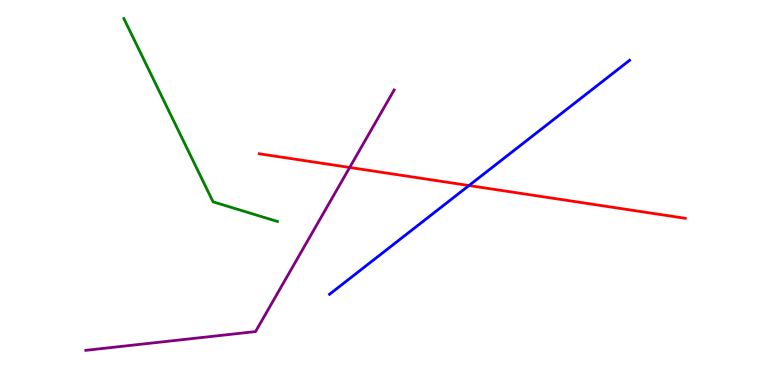[{'lines': ['blue', 'red'], 'intersections': [{'x': 6.05, 'y': 5.18}]}, {'lines': ['green', 'red'], 'intersections': []}, {'lines': ['purple', 'red'], 'intersections': [{'x': 4.51, 'y': 5.65}]}, {'lines': ['blue', 'green'], 'intersections': []}, {'lines': ['blue', 'purple'], 'intersections': []}, {'lines': ['green', 'purple'], 'intersections': []}]